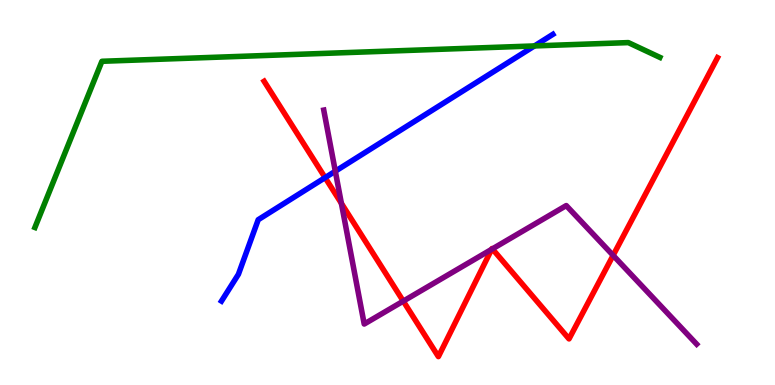[{'lines': ['blue', 'red'], 'intersections': [{'x': 4.19, 'y': 5.39}]}, {'lines': ['green', 'red'], 'intersections': []}, {'lines': ['purple', 'red'], 'intersections': [{'x': 4.41, 'y': 4.72}, {'x': 5.2, 'y': 2.18}, {'x': 6.34, 'y': 3.52}, {'x': 6.35, 'y': 3.54}, {'x': 7.91, 'y': 3.37}]}, {'lines': ['blue', 'green'], 'intersections': [{'x': 6.9, 'y': 8.81}]}, {'lines': ['blue', 'purple'], 'intersections': [{'x': 4.33, 'y': 5.55}]}, {'lines': ['green', 'purple'], 'intersections': []}]